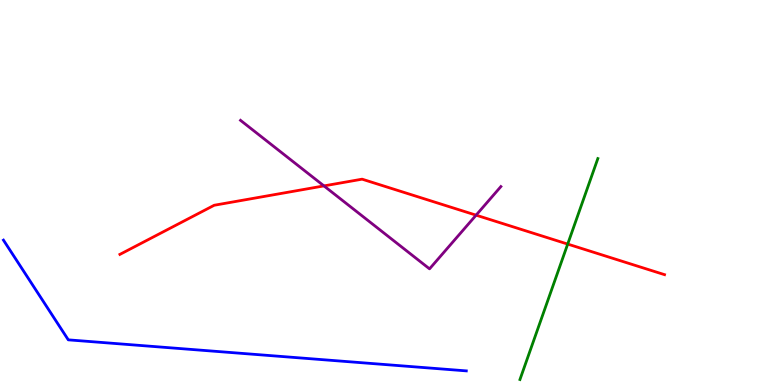[{'lines': ['blue', 'red'], 'intersections': []}, {'lines': ['green', 'red'], 'intersections': [{'x': 7.33, 'y': 3.66}]}, {'lines': ['purple', 'red'], 'intersections': [{'x': 4.18, 'y': 5.17}, {'x': 6.14, 'y': 4.41}]}, {'lines': ['blue', 'green'], 'intersections': []}, {'lines': ['blue', 'purple'], 'intersections': []}, {'lines': ['green', 'purple'], 'intersections': []}]